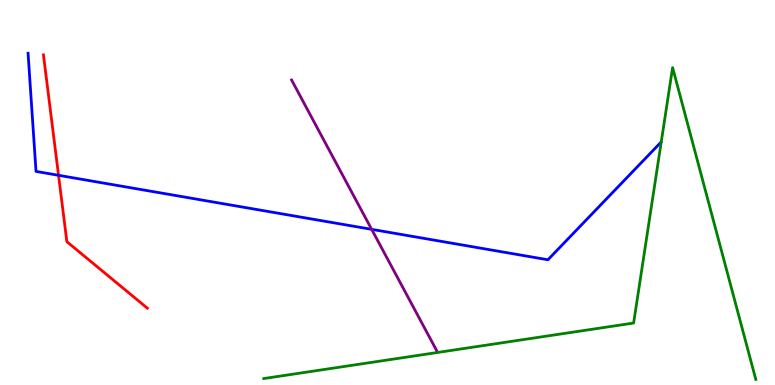[{'lines': ['blue', 'red'], 'intersections': [{'x': 0.755, 'y': 5.45}]}, {'lines': ['green', 'red'], 'intersections': []}, {'lines': ['purple', 'red'], 'intersections': []}, {'lines': ['blue', 'green'], 'intersections': []}, {'lines': ['blue', 'purple'], 'intersections': [{'x': 4.8, 'y': 4.04}]}, {'lines': ['green', 'purple'], 'intersections': []}]